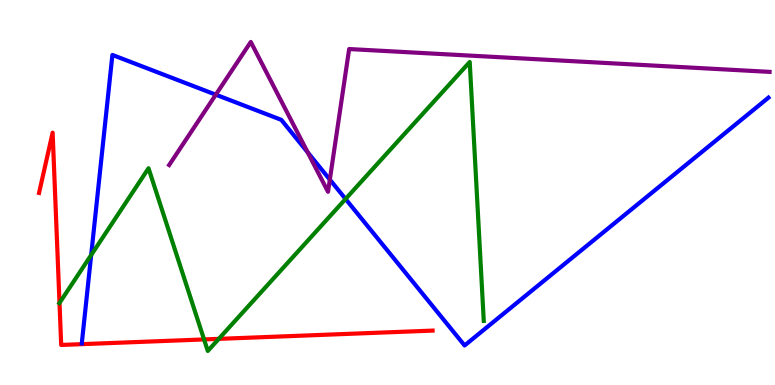[{'lines': ['blue', 'red'], 'intersections': []}, {'lines': ['green', 'red'], 'intersections': [{'x': 0.768, 'y': 2.13}, {'x': 2.63, 'y': 1.18}, {'x': 2.82, 'y': 1.2}]}, {'lines': ['purple', 'red'], 'intersections': []}, {'lines': ['blue', 'green'], 'intersections': [{'x': 1.18, 'y': 3.38}, {'x': 4.46, 'y': 4.83}]}, {'lines': ['blue', 'purple'], 'intersections': [{'x': 2.78, 'y': 7.54}, {'x': 3.97, 'y': 6.04}, {'x': 4.26, 'y': 5.33}]}, {'lines': ['green', 'purple'], 'intersections': []}]